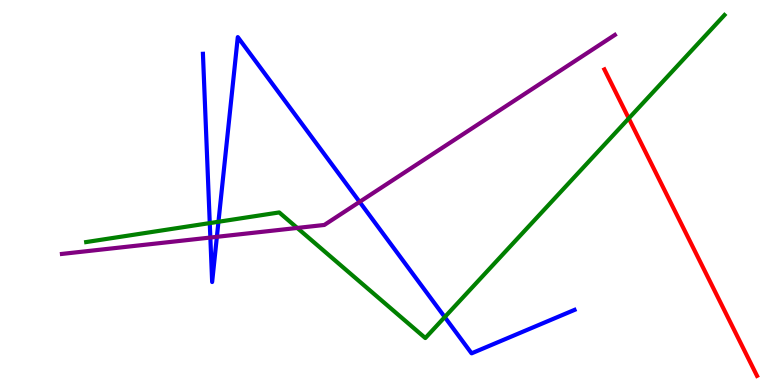[{'lines': ['blue', 'red'], 'intersections': []}, {'lines': ['green', 'red'], 'intersections': [{'x': 8.11, 'y': 6.92}]}, {'lines': ['purple', 'red'], 'intersections': []}, {'lines': ['blue', 'green'], 'intersections': [{'x': 2.71, 'y': 4.21}, {'x': 2.82, 'y': 4.24}, {'x': 5.74, 'y': 1.76}]}, {'lines': ['blue', 'purple'], 'intersections': [{'x': 2.71, 'y': 3.83}, {'x': 2.8, 'y': 3.85}, {'x': 4.64, 'y': 4.76}]}, {'lines': ['green', 'purple'], 'intersections': [{'x': 3.84, 'y': 4.08}]}]